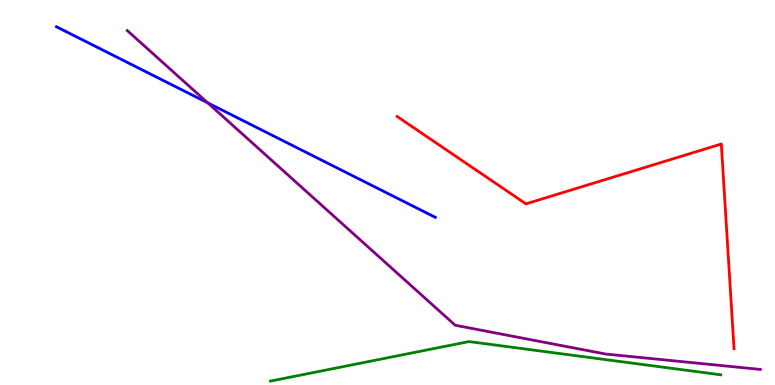[{'lines': ['blue', 'red'], 'intersections': []}, {'lines': ['green', 'red'], 'intersections': []}, {'lines': ['purple', 'red'], 'intersections': []}, {'lines': ['blue', 'green'], 'intersections': []}, {'lines': ['blue', 'purple'], 'intersections': [{'x': 2.68, 'y': 7.33}]}, {'lines': ['green', 'purple'], 'intersections': []}]